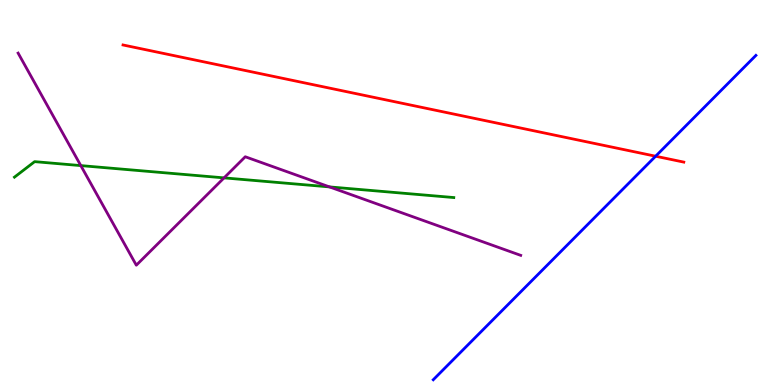[{'lines': ['blue', 'red'], 'intersections': [{'x': 8.46, 'y': 5.94}]}, {'lines': ['green', 'red'], 'intersections': []}, {'lines': ['purple', 'red'], 'intersections': []}, {'lines': ['blue', 'green'], 'intersections': []}, {'lines': ['blue', 'purple'], 'intersections': []}, {'lines': ['green', 'purple'], 'intersections': [{'x': 1.04, 'y': 5.7}, {'x': 2.89, 'y': 5.38}, {'x': 4.25, 'y': 5.15}]}]